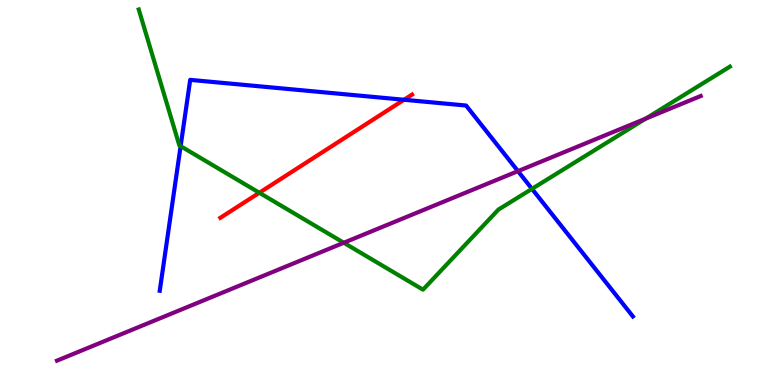[{'lines': ['blue', 'red'], 'intersections': [{'x': 5.21, 'y': 7.41}]}, {'lines': ['green', 'red'], 'intersections': [{'x': 3.35, 'y': 4.99}]}, {'lines': ['purple', 'red'], 'intersections': []}, {'lines': ['blue', 'green'], 'intersections': [{'x': 2.33, 'y': 6.2}, {'x': 6.86, 'y': 5.09}]}, {'lines': ['blue', 'purple'], 'intersections': [{'x': 6.68, 'y': 5.55}]}, {'lines': ['green', 'purple'], 'intersections': [{'x': 4.44, 'y': 3.69}, {'x': 8.33, 'y': 6.92}]}]